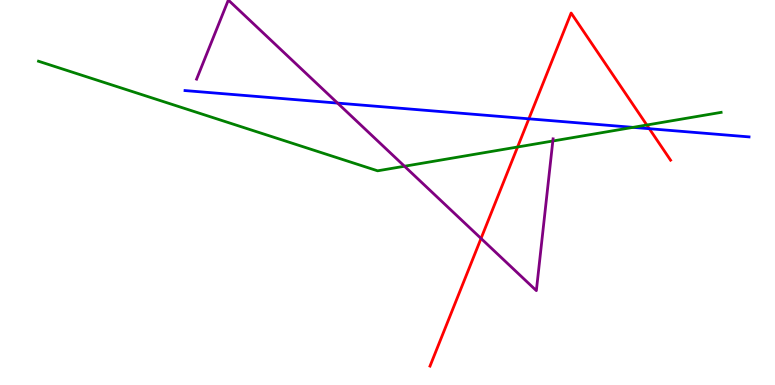[{'lines': ['blue', 'red'], 'intersections': [{'x': 6.82, 'y': 6.91}, {'x': 8.38, 'y': 6.66}]}, {'lines': ['green', 'red'], 'intersections': [{'x': 6.68, 'y': 6.18}, {'x': 8.35, 'y': 6.75}]}, {'lines': ['purple', 'red'], 'intersections': [{'x': 6.21, 'y': 3.81}]}, {'lines': ['blue', 'green'], 'intersections': [{'x': 8.17, 'y': 6.69}]}, {'lines': ['blue', 'purple'], 'intersections': [{'x': 4.36, 'y': 7.32}]}, {'lines': ['green', 'purple'], 'intersections': [{'x': 5.22, 'y': 5.68}, {'x': 7.13, 'y': 6.34}]}]